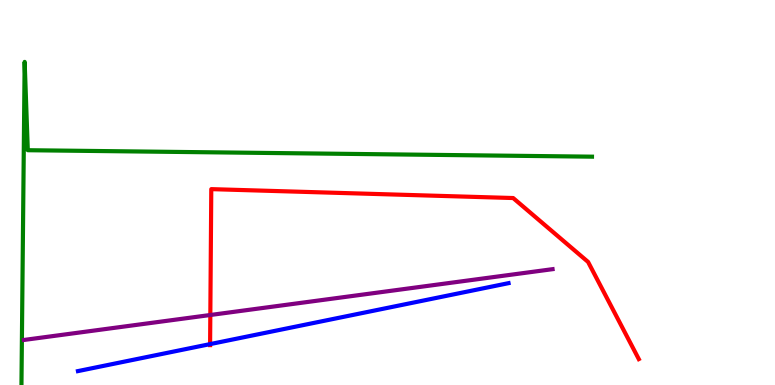[{'lines': ['blue', 'red'], 'intersections': [{'x': 2.71, 'y': 1.06}]}, {'lines': ['green', 'red'], 'intersections': []}, {'lines': ['purple', 'red'], 'intersections': [{'x': 2.71, 'y': 1.82}]}, {'lines': ['blue', 'green'], 'intersections': []}, {'lines': ['blue', 'purple'], 'intersections': []}, {'lines': ['green', 'purple'], 'intersections': []}]